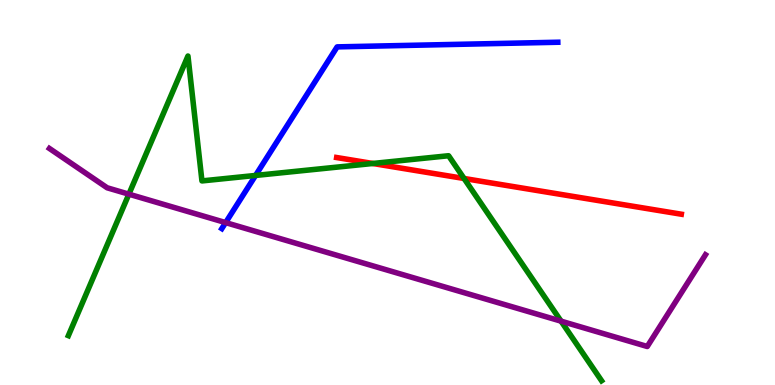[{'lines': ['blue', 'red'], 'intersections': []}, {'lines': ['green', 'red'], 'intersections': [{'x': 4.81, 'y': 5.75}, {'x': 5.99, 'y': 5.36}]}, {'lines': ['purple', 'red'], 'intersections': []}, {'lines': ['blue', 'green'], 'intersections': [{'x': 3.3, 'y': 5.44}]}, {'lines': ['blue', 'purple'], 'intersections': [{'x': 2.91, 'y': 4.22}]}, {'lines': ['green', 'purple'], 'intersections': [{'x': 1.66, 'y': 4.96}, {'x': 7.24, 'y': 1.66}]}]